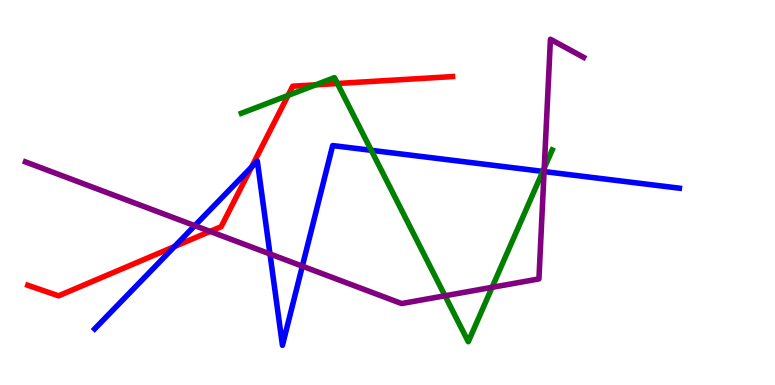[{'lines': ['blue', 'red'], 'intersections': [{'x': 2.25, 'y': 3.6}, {'x': 3.25, 'y': 5.66}]}, {'lines': ['green', 'red'], 'intersections': [{'x': 3.72, 'y': 7.52}, {'x': 4.07, 'y': 7.8}, {'x': 4.35, 'y': 7.83}]}, {'lines': ['purple', 'red'], 'intersections': [{'x': 2.71, 'y': 3.99}]}, {'lines': ['blue', 'green'], 'intersections': [{'x': 4.79, 'y': 6.1}, {'x': 7.0, 'y': 5.55}]}, {'lines': ['blue', 'purple'], 'intersections': [{'x': 2.51, 'y': 4.14}, {'x': 3.48, 'y': 3.4}, {'x': 3.9, 'y': 3.09}, {'x': 7.02, 'y': 5.54}]}, {'lines': ['green', 'purple'], 'intersections': [{'x': 5.74, 'y': 2.32}, {'x': 6.35, 'y': 2.54}, {'x': 7.02, 'y': 5.63}]}]